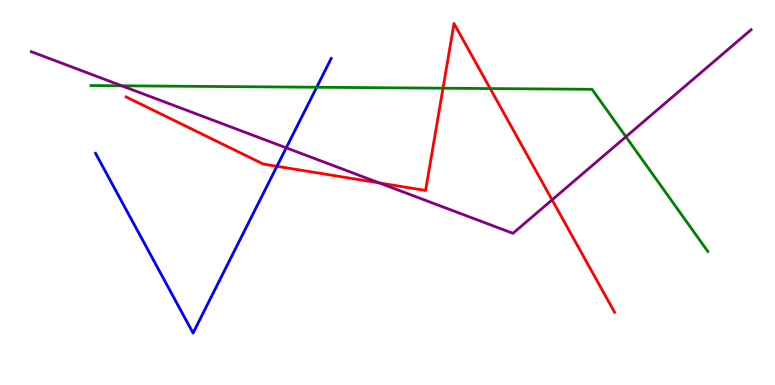[{'lines': ['blue', 'red'], 'intersections': [{'x': 3.57, 'y': 5.68}]}, {'lines': ['green', 'red'], 'intersections': [{'x': 5.72, 'y': 7.71}, {'x': 6.32, 'y': 7.7}]}, {'lines': ['purple', 'red'], 'intersections': [{'x': 4.89, 'y': 5.25}, {'x': 7.12, 'y': 4.81}]}, {'lines': ['blue', 'green'], 'intersections': [{'x': 4.09, 'y': 7.73}]}, {'lines': ['blue', 'purple'], 'intersections': [{'x': 3.69, 'y': 6.16}]}, {'lines': ['green', 'purple'], 'intersections': [{'x': 1.57, 'y': 7.77}, {'x': 8.08, 'y': 6.45}]}]